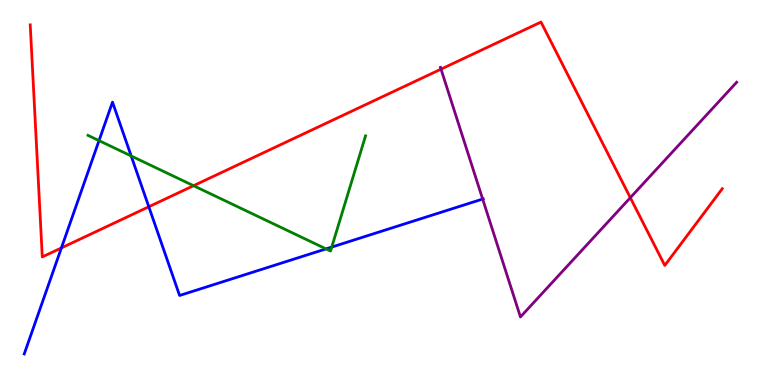[{'lines': ['blue', 'red'], 'intersections': [{'x': 0.792, 'y': 3.56}, {'x': 1.92, 'y': 4.63}]}, {'lines': ['green', 'red'], 'intersections': [{'x': 2.5, 'y': 5.18}]}, {'lines': ['purple', 'red'], 'intersections': [{'x': 5.69, 'y': 8.2}, {'x': 8.13, 'y': 4.87}]}, {'lines': ['blue', 'green'], 'intersections': [{'x': 1.28, 'y': 6.35}, {'x': 1.69, 'y': 5.95}, {'x': 4.21, 'y': 3.54}, {'x': 4.28, 'y': 3.58}]}, {'lines': ['blue', 'purple'], 'intersections': [{'x': 6.23, 'y': 4.83}]}, {'lines': ['green', 'purple'], 'intersections': []}]